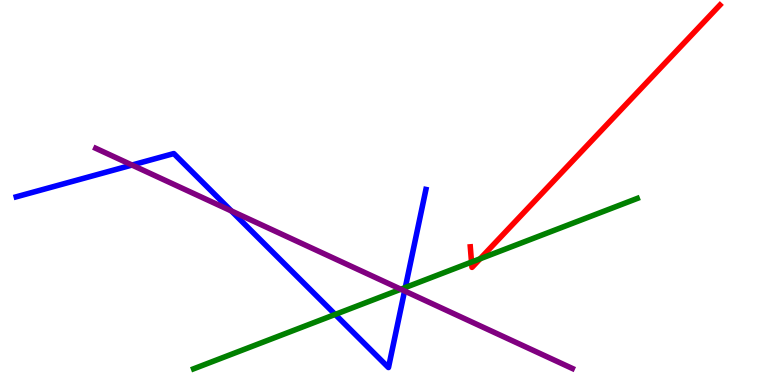[{'lines': ['blue', 'red'], 'intersections': []}, {'lines': ['green', 'red'], 'intersections': [{'x': 6.08, 'y': 3.19}, {'x': 6.2, 'y': 3.28}]}, {'lines': ['purple', 'red'], 'intersections': []}, {'lines': ['blue', 'green'], 'intersections': [{'x': 4.33, 'y': 1.83}, {'x': 5.23, 'y': 2.53}]}, {'lines': ['blue', 'purple'], 'intersections': [{'x': 1.7, 'y': 5.71}, {'x': 2.99, 'y': 4.52}, {'x': 5.22, 'y': 2.44}]}, {'lines': ['green', 'purple'], 'intersections': [{'x': 5.17, 'y': 2.49}]}]